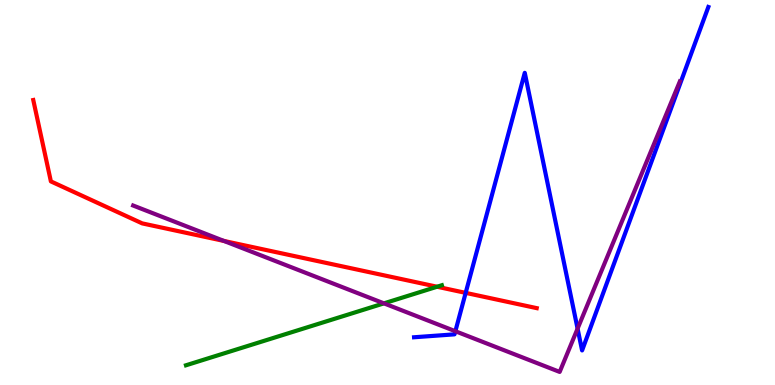[{'lines': ['blue', 'red'], 'intersections': [{'x': 6.01, 'y': 2.39}]}, {'lines': ['green', 'red'], 'intersections': [{'x': 5.64, 'y': 2.55}]}, {'lines': ['purple', 'red'], 'intersections': [{'x': 2.89, 'y': 3.74}]}, {'lines': ['blue', 'green'], 'intersections': []}, {'lines': ['blue', 'purple'], 'intersections': [{'x': 5.88, 'y': 1.4}, {'x': 7.45, 'y': 1.46}]}, {'lines': ['green', 'purple'], 'intersections': [{'x': 4.95, 'y': 2.12}]}]